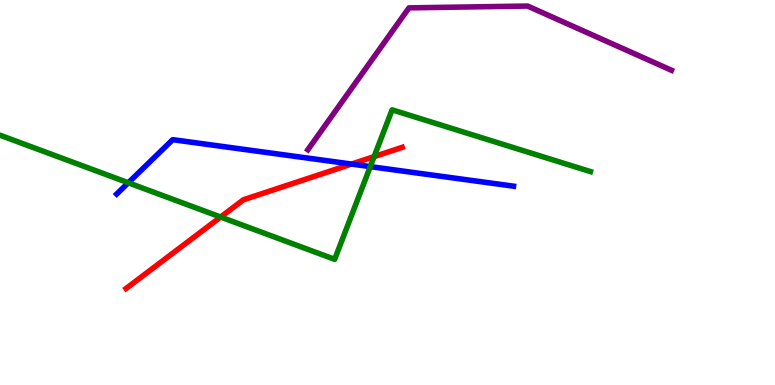[{'lines': ['blue', 'red'], 'intersections': [{'x': 4.54, 'y': 5.74}]}, {'lines': ['green', 'red'], 'intersections': [{'x': 2.85, 'y': 4.36}, {'x': 4.83, 'y': 5.93}]}, {'lines': ['purple', 'red'], 'intersections': []}, {'lines': ['blue', 'green'], 'intersections': [{'x': 1.66, 'y': 5.25}, {'x': 4.78, 'y': 5.67}]}, {'lines': ['blue', 'purple'], 'intersections': []}, {'lines': ['green', 'purple'], 'intersections': []}]